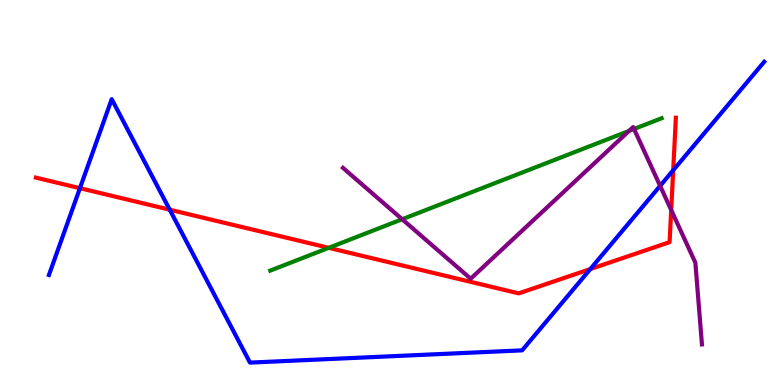[{'lines': ['blue', 'red'], 'intersections': [{'x': 1.03, 'y': 5.11}, {'x': 2.19, 'y': 4.55}, {'x': 7.62, 'y': 3.01}, {'x': 8.69, 'y': 5.58}]}, {'lines': ['green', 'red'], 'intersections': [{'x': 4.24, 'y': 3.56}]}, {'lines': ['purple', 'red'], 'intersections': [{'x': 8.66, 'y': 4.54}]}, {'lines': ['blue', 'green'], 'intersections': []}, {'lines': ['blue', 'purple'], 'intersections': [{'x': 8.52, 'y': 5.17}]}, {'lines': ['green', 'purple'], 'intersections': [{'x': 5.19, 'y': 4.31}, {'x': 8.12, 'y': 6.6}, {'x': 8.18, 'y': 6.65}]}]